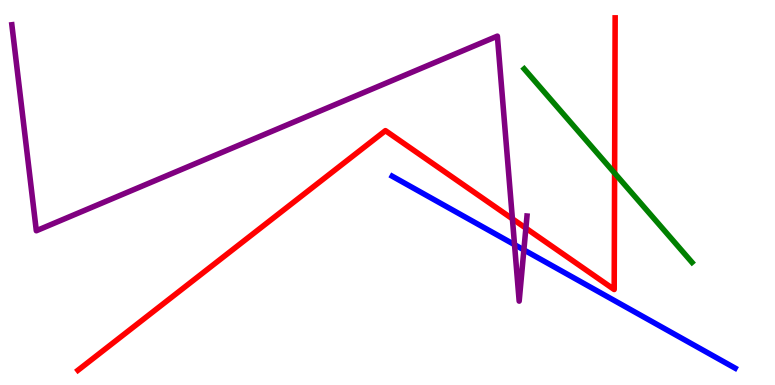[{'lines': ['blue', 'red'], 'intersections': []}, {'lines': ['green', 'red'], 'intersections': [{'x': 7.93, 'y': 5.5}]}, {'lines': ['purple', 'red'], 'intersections': [{'x': 6.61, 'y': 4.32}, {'x': 6.79, 'y': 4.07}]}, {'lines': ['blue', 'green'], 'intersections': []}, {'lines': ['blue', 'purple'], 'intersections': [{'x': 6.64, 'y': 3.64}, {'x': 6.76, 'y': 3.51}]}, {'lines': ['green', 'purple'], 'intersections': []}]